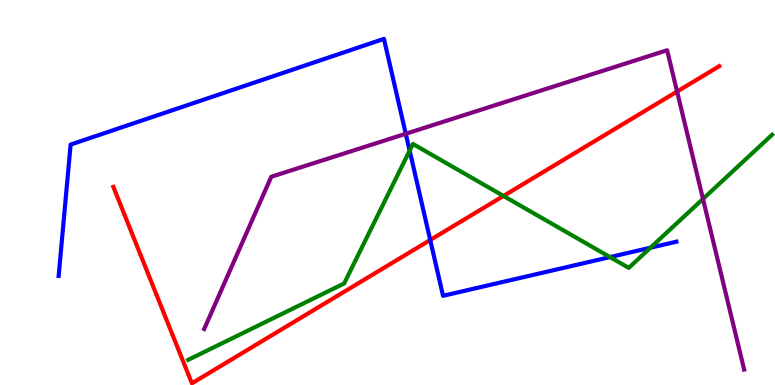[{'lines': ['blue', 'red'], 'intersections': [{'x': 5.55, 'y': 3.77}]}, {'lines': ['green', 'red'], 'intersections': [{'x': 6.5, 'y': 4.91}]}, {'lines': ['purple', 'red'], 'intersections': [{'x': 8.74, 'y': 7.62}]}, {'lines': ['blue', 'green'], 'intersections': [{'x': 5.29, 'y': 6.09}, {'x': 7.87, 'y': 3.32}, {'x': 8.39, 'y': 3.57}]}, {'lines': ['blue', 'purple'], 'intersections': [{'x': 5.24, 'y': 6.53}]}, {'lines': ['green', 'purple'], 'intersections': [{'x': 9.07, 'y': 4.83}]}]